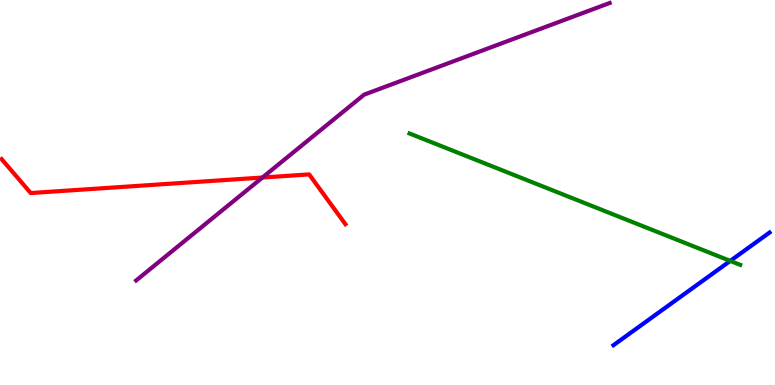[{'lines': ['blue', 'red'], 'intersections': []}, {'lines': ['green', 'red'], 'intersections': []}, {'lines': ['purple', 'red'], 'intersections': [{'x': 3.39, 'y': 5.39}]}, {'lines': ['blue', 'green'], 'intersections': [{'x': 9.42, 'y': 3.22}]}, {'lines': ['blue', 'purple'], 'intersections': []}, {'lines': ['green', 'purple'], 'intersections': []}]